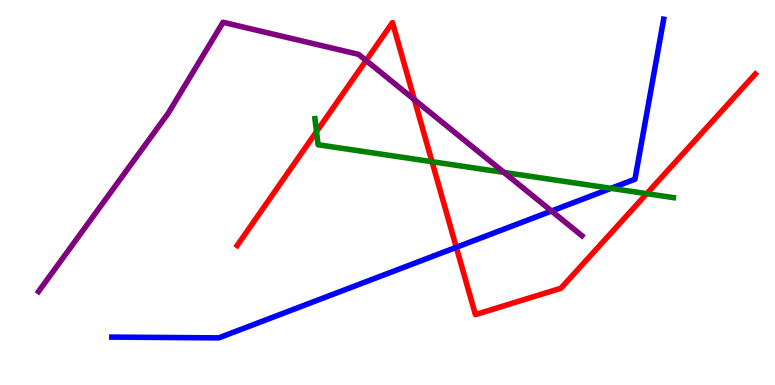[{'lines': ['blue', 'red'], 'intersections': [{'x': 5.89, 'y': 3.58}]}, {'lines': ['green', 'red'], 'intersections': [{'x': 4.08, 'y': 6.58}, {'x': 5.57, 'y': 5.8}, {'x': 8.35, 'y': 4.97}]}, {'lines': ['purple', 'red'], 'intersections': [{'x': 4.72, 'y': 8.43}, {'x': 5.35, 'y': 7.41}]}, {'lines': ['blue', 'green'], 'intersections': [{'x': 7.88, 'y': 5.11}]}, {'lines': ['blue', 'purple'], 'intersections': [{'x': 7.12, 'y': 4.52}]}, {'lines': ['green', 'purple'], 'intersections': [{'x': 6.5, 'y': 5.52}]}]